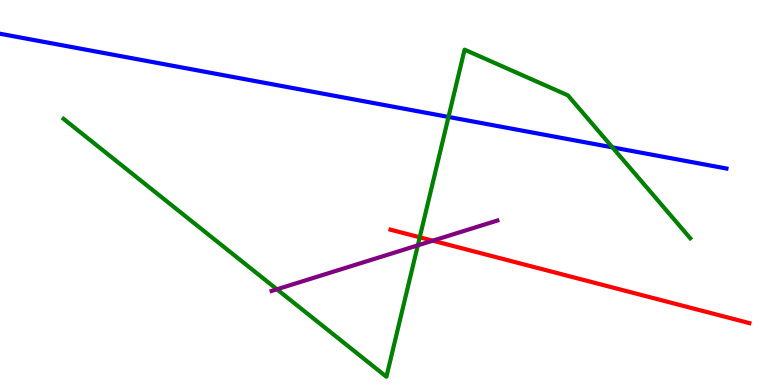[{'lines': ['blue', 'red'], 'intersections': []}, {'lines': ['green', 'red'], 'intersections': [{'x': 5.42, 'y': 3.84}]}, {'lines': ['purple', 'red'], 'intersections': [{'x': 5.58, 'y': 3.75}]}, {'lines': ['blue', 'green'], 'intersections': [{'x': 5.79, 'y': 6.96}, {'x': 7.9, 'y': 6.17}]}, {'lines': ['blue', 'purple'], 'intersections': []}, {'lines': ['green', 'purple'], 'intersections': [{'x': 3.57, 'y': 2.49}, {'x': 5.39, 'y': 3.63}]}]